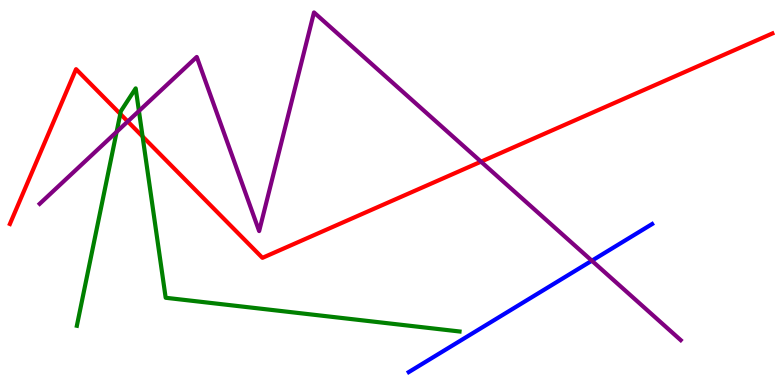[{'lines': ['blue', 'red'], 'intersections': []}, {'lines': ['green', 'red'], 'intersections': [{'x': 1.55, 'y': 7.04}, {'x': 1.84, 'y': 6.45}]}, {'lines': ['purple', 'red'], 'intersections': [{'x': 1.65, 'y': 6.84}, {'x': 6.21, 'y': 5.8}]}, {'lines': ['blue', 'green'], 'intersections': []}, {'lines': ['blue', 'purple'], 'intersections': [{'x': 7.64, 'y': 3.23}]}, {'lines': ['green', 'purple'], 'intersections': [{'x': 1.5, 'y': 6.57}, {'x': 1.79, 'y': 7.12}]}]